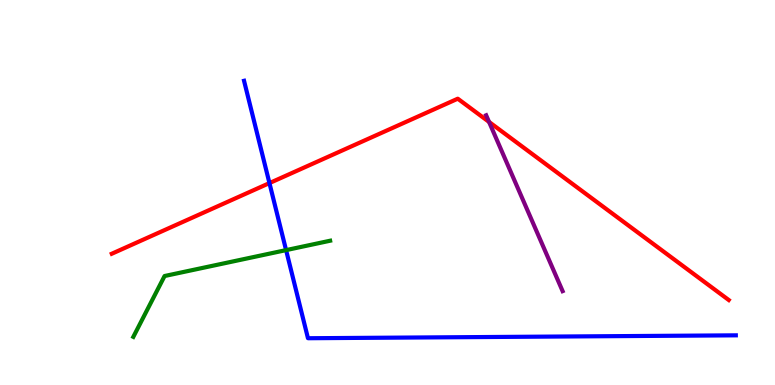[{'lines': ['blue', 'red'], 'intersections': [{'x': 3.48, 'y': 5.24}]}, {'lines': ['green', 'red'], 'intersections': []}, {'lines': ['purple', 'red'], 'intersections': [{'x': 6.31, 'y': 6.83}]}, {'lines': ['blue', 'green'], 'intersections': [{'x': 3.69, 'y': 3.5}]}, {'lines': ['blue', 'purple'], 'intersections': []}, {'lines': ['green', 'purple'], 'intersections': []}]